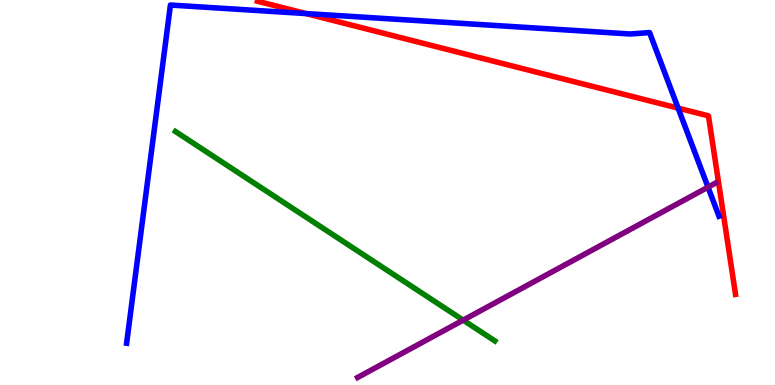[{'lines': ['blue', 'red'], 'intersections': [{'x': 3.95, 'y': 9.65}, {'x': 8.75, 'y': 7.19}]}, {'lines': ['green', 'red'], 'intersections': []}, {'lines': ['purple', 'red'], 'intersections': []}, {'lines': ['blue', 'green'], 'intersections': []}, {'lines': ['blue', 'purple'], 'intersections': [{'x': 9.14, 'y': 5.14}]}, {'lines': ['green', 'purple'], 'intersections': [{'x': 5.98, 'y': 1.68}]}]